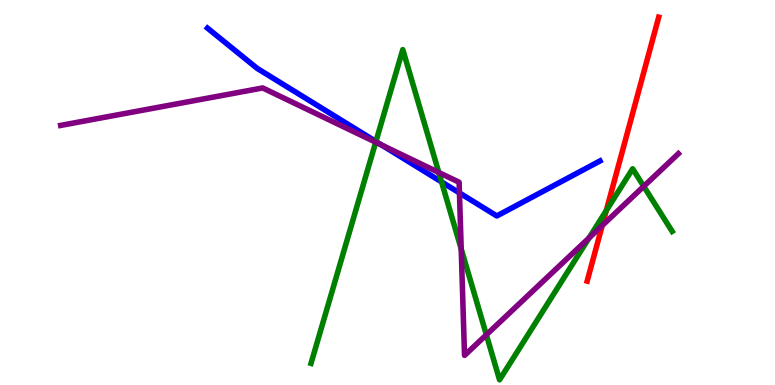[{'lines': ['blue', 'red'], 'intersections': []}, {'lines': ['green', 'red'], 'intersections': [{'x': 7.82, 'y': 4.53}]}, {'lines': ['purple', 'red'], 'intersections': [{'x': 7.77, 'y': 4.14}]}, {'lines': ['blue', 'green'], 'intersections': [{'x': 4.85, 'y': 6.32}, {'x': 5.7, 'y': 5.28}]}, {'lines': ['blue', 'purple'], 'intersections': [{'x': 4.93, 'y': 6.23}, {'x': 5.93, 'y': 4.99}]}, {'lines': ['green', 'purple'], 'intersections': [{'x': 4.85, 'y': 6.31}, {'x': 5.66, 'y': 5.52}, {'x': 5.95, 'y': 3.53}, {'x': 6.28, 'y': 1.3}, {'x': 7.6, 'y': 3.82}, {'x': 8.31, 'y': 5.16}]}]